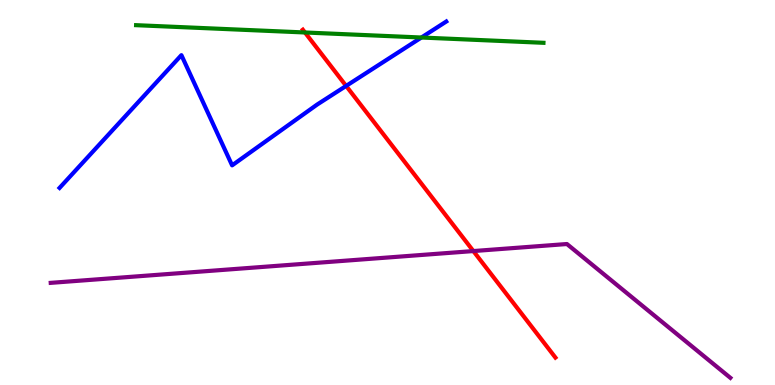[{'lines': ['blue', 'red'], 'intersections': [{'x': 4.47, 'y': 7.77}]}, {'lines': ['green', 'red'], 'intersections': [{'x': 3.94, 'y': 9.16}]}, {'lines': ['purple', 'red'], 'intersections': [{'x': 6.11, 'y': 3.48}]}, {'lines': ['blue', 'green'], 'intersections': [{'x': 5.44, 'y': 9.03}]}, {'lines': ['blue', 'purple'], 'intersections': []}, {'lines': ['green', 'purple'], 'intersections': []}]